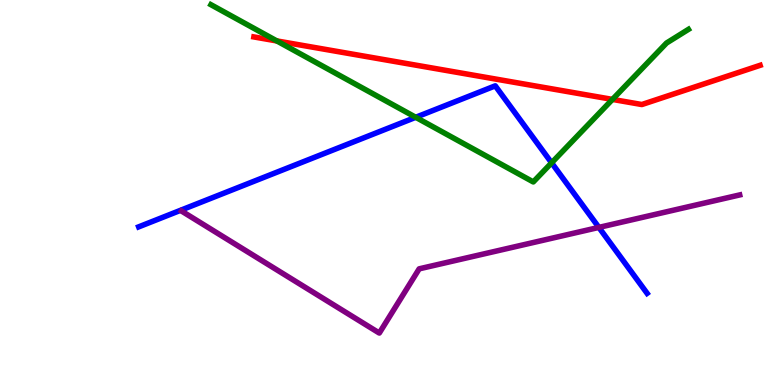[{'lines': ['blue', 'red'], 'intersections': []}, {'lines': ['green', 'red'], 'intersections': [{'x': 3.57, 'y': 8.94}, {'x': 7.9, 'y': 7.42}]}, {'lines': ['purple', 'red'], 'intersections': []}, {'lines': ['blue', 'green'], 'intersections': [{'x': 5.36, 'y': 6.95}, {'x': 7.12, 'y': 5.77}]}, {'lines': ['blue', 'purple'], 'intersections': [{'x': 7.73, 'y': 4.09}]}, {'lines': ['green', 'purple'], 'intersections': []}]